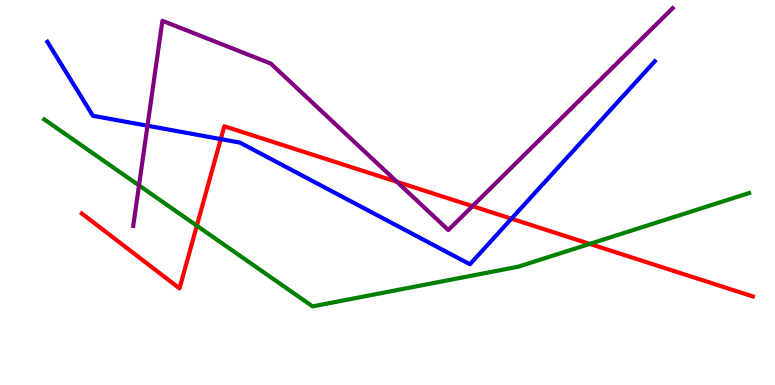[{'lines': ['blue', 'red'], 'intersections': [{'x': 2.85, 'y': 6.39}, {'x': 6.6, 'y': 4.32}]}, {'lines': ['green', 'red'], 'intersections': [{'x': 2.54, 'y': 4.14}, {'x': 7.61, 'y': 3.66}]}, {'lines': ['purple', 'red'], 'intersections': [{'x': 5.12, 'y': 5.28}, {'x': 6.1, 'y': 4.65}]}, {'lines': ['blue', 'green'], 'intersections': []}, {'lines': ['blue', 'purple'], 'intersections': [{'x': 1.9, 'y': 6.73}]}, {'lines': ['green', 'purple'], 'intersections': [{'x': 1.79, 'y': 5.18}]}]